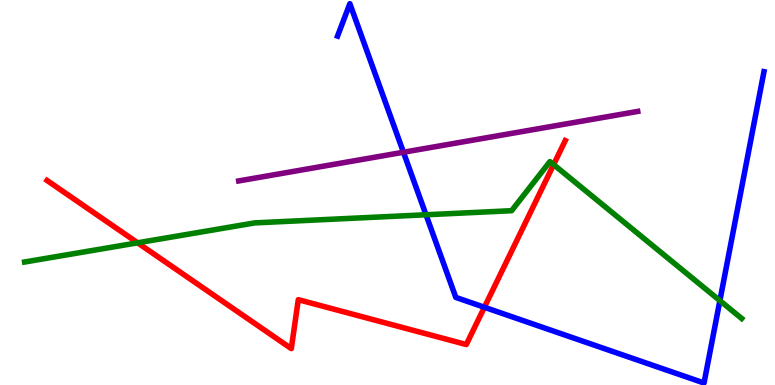[{'lines': ['blue', 'red'], 'intersections': [{'x': 6.25, 'y': 2.02}]}, {'lines': ['green', 'red'], 'intersections': [{'x': 1.78, 'y': 3.69}, {'x': 7.14, 'y': 5.72}]}, {'lines': ['purple', 'red'], 'intersections': []}, {'lines': ['blue', 'green'], 'intersections': [{'x': 5.5, 'y': 4.42}, {'x': 9.29, 'y': 2.19}]}, {'lines': ['blue', 'purple'], 'intersections': [{'x': 5.21, 'y': 6.05}]}, {'lines': ['green', 'purple'], 'intersections': []}]